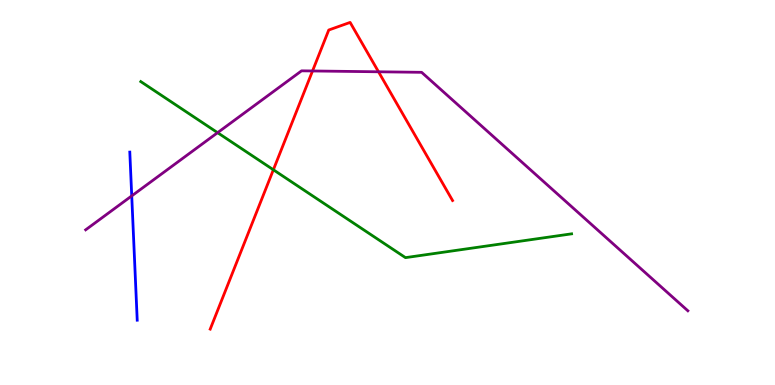[{'lines': ['blue', 'red'], 'intersections': []}, {'lines': ['green', 'red'], 'intersections': [{'x': 3.53, 'y': 5.59}]}, {'lines': ['purple', 'red'], 'intersections': [{'x': 4.03, 'y': 8.16}, {'x': 4.88, 'y': 8.14}]}, {'lines': ['blue', 'green'], 'intersections': []}, {'lines': ['blue', 'purple'], 'intersections': [{'x': 1.7, 'y': 4.91}]}, {'lines': ['green', 'purple'], 'intersections': [{'x': 2.81, 'y': 6.55}]}]